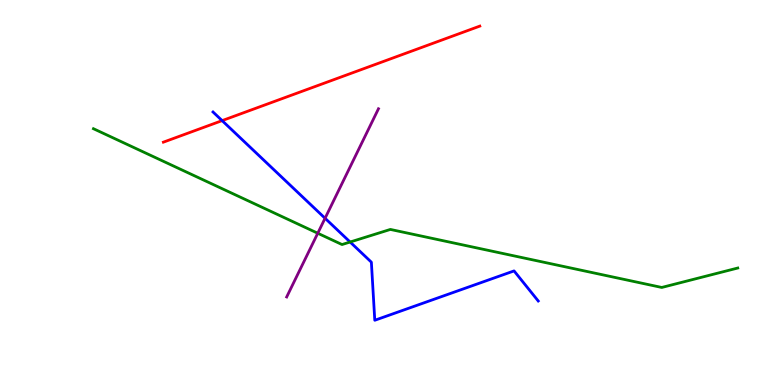[{'lines': ['blue', 'red'], 'intersections': [{'x': 2.87, 'y': 6.87}]}, {'lines': ['green', 'red'], 'intersections': []}, {'lines': ['purple', 'red'], 'intersections': []}, {'lines': ['blue', 'green'], 'intersections': [{'x': 4.52, 'y': 3.71}]}, {'lines': ['blue', 'purple'], 'intersections': [{'x': 4.19, 'y': 4.33}]}, {'lines': ['green', 'purple'], 'intersections': [{'x': 4.1, 'y': 3.94}]}]